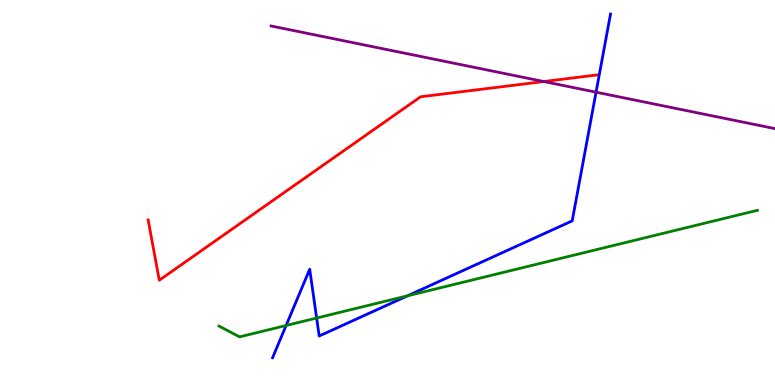[{'lines': ['blue', 'red'], 'intersections': []}, {'lines': ['green', 'red'], 'intersections': []}, {'lines': ['purple', 'red'], 'intersections': [{'x': 7.02, 'y': 7.88}]}, {'lines': ['blue', 'green'], 'intersections': [{'x': 3.69, 'y': 1.55}, {'x': 4.09, 'y': 1.74}, {'x': 5.26, 'y': 2.32}]}, {'lines': ['blue', 'purple'], 'intersections': [{'x': 7.69, 'y': 7.61}]}, {'lines': ['green', 'purple'], 'intersections': []}]